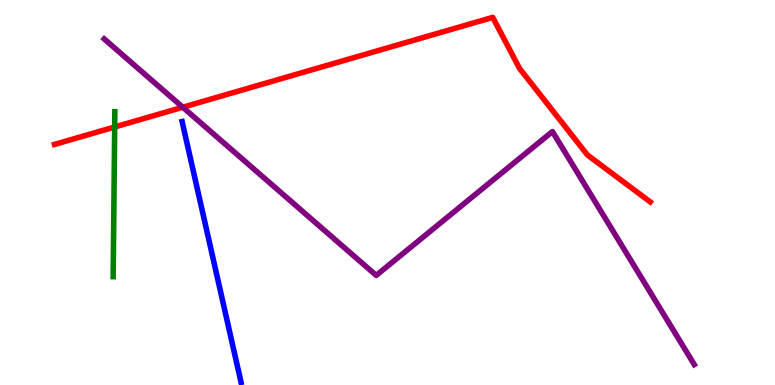[{'lines': ['blue', 'red'], 'intersections': []}, {'lines': ['green', 'red'], 'intersections': [{'x': 1.48, 'y': 6.7}]}, {'lines': ['purple', 'red'], 'intersections': [{'x': 2.36, 'y': 7.21}]}, {'lines': ['blue', 'green'], 'intersections': []}, {'lines': ['blue', 'purple'], 'intersections': []}, {'lines': ['green', 'purple'], 'intersections': []}]